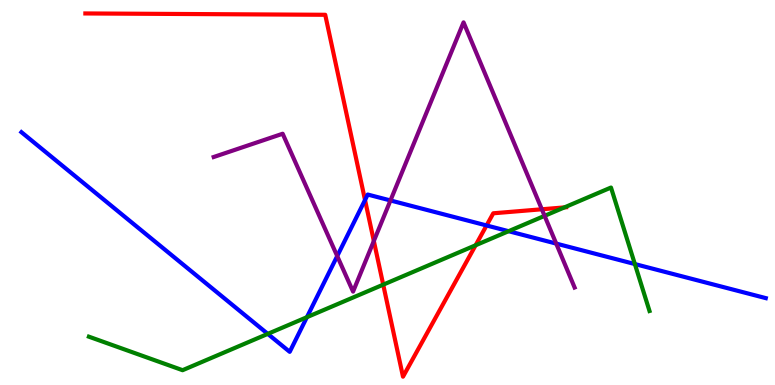[{'lines': ['blue', 'red'], 'intersections': [{'x': 4.71, 'y': 4.81}, {'x': 6.28, 'y': 4.14}]}, {'lines': ['green', 'red'], 'intersections': [{'x': 4.94, 'y': 2.61}, {'x': 6.14, 'y': 3.63}, {'x': 7.28, 'y': 4.61}]}, {'lines': ['purple', 'red'], 'intersections': [{'x': 4.82, 'y': 3.74}, {'x': 6.99, 'y': 4.56}]}, {'lines': ['blue', 'green'], 'intersections': [{'x': 3.46, 'y': 1.33}, {'x': 3.96, 'y': 1.76}, {'x': 6.56, 'y': 3.99}, {'x': 8.19, 'y': 3.14}]}, {'lines': ['blue', 'purple'], 'intersections': [{'x': 4.35, 'y': 3.35}, {'x': 5.04, 'y': 4.79}, {'x': 7.18, 'y': 3.67}]}, {'lines': ['green', 'purple'], 'intersections': [{'x': 7.03, 'y': 4.39}]}]